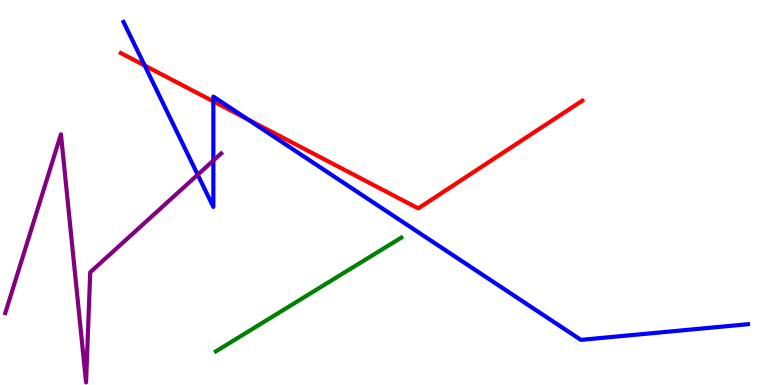[{'lines': ['blue', 'red'], 'intersections': [{'x': 1.87, 'y': 8.3}, {'x': 2.75, 'y': 7.37}, {'x': 3.19, 'y': 6.9}]}, {'lines': ['green', 'red'], 'intersections': []}, {'lines': ['purple', 'red'], 'intersections': []}, {'lines': ['blue', 'green'], 'intersections': []}, {'lines': ['blue', 'purple'], 'intersections': [{'x': 2.55, 'y': 5.46}, {'x': 2.75, 'y': 5.83}]}, {'lines': ['green', 'purple'], 'intersections': []}]